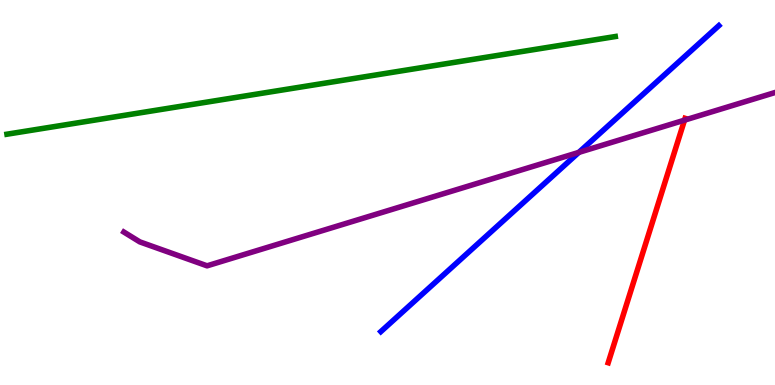[{'lines': ['blue', 'red'], 'intersections': []}, {'lines': ['green', 'red'], 'intersections': []}, {'lines': ['purple', 'red'], 'intersections': [{'x': 8.83, 'y': 6.88}]}, {'lines': ['blue', 'green'], 'intersections': []}, {'lines': ['blue', 'purple'], 'intersections': [{'x': 7.47, 'y': 6.04}]}, {'lines': ['green', 'purple'], 'intersections': []}]